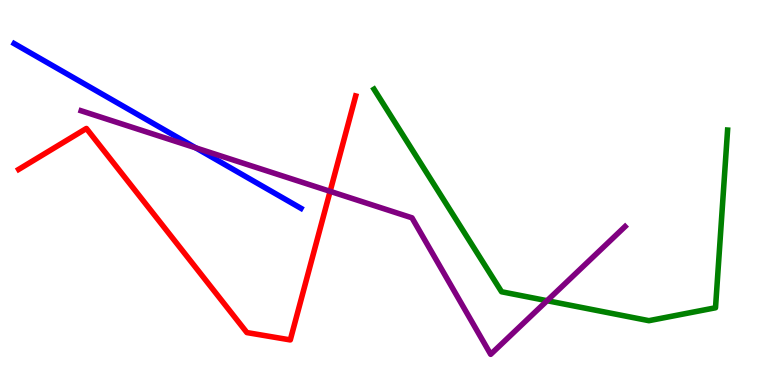[{'lines': ['blue', 'red'], 'intersections': []}, {'lines': ['green', 'red'], 'intersections': []}, {'lines': ['purple', 'red'], 'intersections': [{'x': 4.26, 'y': 5.03}]}, {'lines': ['blue', 'green'], 'intersections': []}, {'lines': ['blue', 'purple'], 'intersections': [{'x': 2.53, 'y': 6.16}]}, {'lines': ['green', 'purple'], 'intersections': [{'x': 7.06, 'y': 2.19}]}]